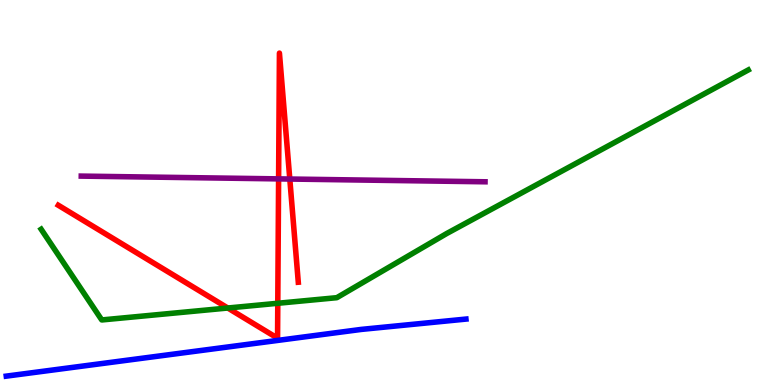[{'lines': ['blue', 'red'], 'intersections': []}, {'lines': ['green', 'red'], 'intersections': [{'x': 2.94, 'y': 2.0}, {'x': 3.58, 'y': 2.12}]}, {'lines': ['purple', 'red'], 'intersections': [{'x': 3.59, 'y': 5.35}, {'x': 3.74, 'y': 5.35}]}, {'lines': ['blue', 'green'], 'intersections': []}, {'lines': ['blue', 'purple'], 'intersections': []}, {'lines': ['green', 'purple'], 'intersections': []}]